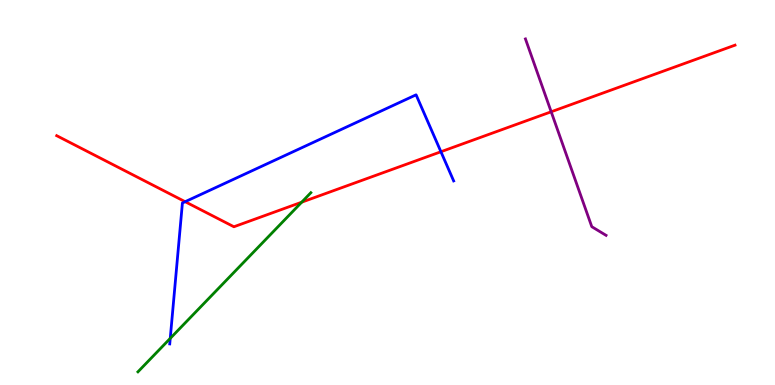[{'lines': ['blue', 'red'], 'intersections': [{'x': 2.39, 'y': 4.76}, {'x': 5.69, 'y': 6.06}]}, {'lines': ['green', 'red'], 'intersections': [{'x': 3.89, 'y': 4.75}]}, {'lines': ['purple', 'red'], 'intersections': [{'x': 7.11, 'y': 7.1}]}, {'lines': ['blue', 'green'], 'intersections': [{'x': 2.2, 'y': 1.21}]}, {'lines': ['blue', 'purple'], 'intersections': []}, {'lines': ['green', 'purple'], 'intersections': []}]